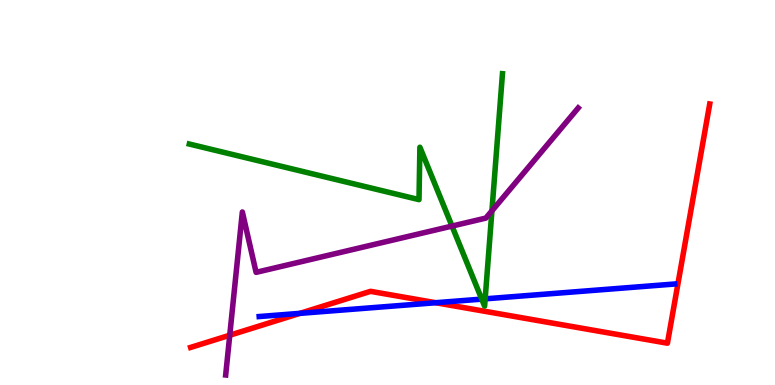[{'lines': ['blue', 'red'], 'intersections': [{'x': 3.87, 'y': 1.86}, {'x': 5.62, 'y': 2.14}]}, {'lines': ['green', 'red'], 'intersections': []}, {'lines': ['purple', 'red'], 'intersections': [{'x': 2.96, 'y': 1.29}]}, {'lines': ['blue', 'green'], 'intersections': [{'x': 6.22, 'y': 2.23}, {'x': 6.26, 'y': 2.24}]}, {'lines': ['blue', 'purple'], 'intersections': []}, {'lines': ['green', 'purple'], 'intersections': [{'x': 5.83, 'y': 4.13}, {'x': 6.35, 'y': 4.52}]}]